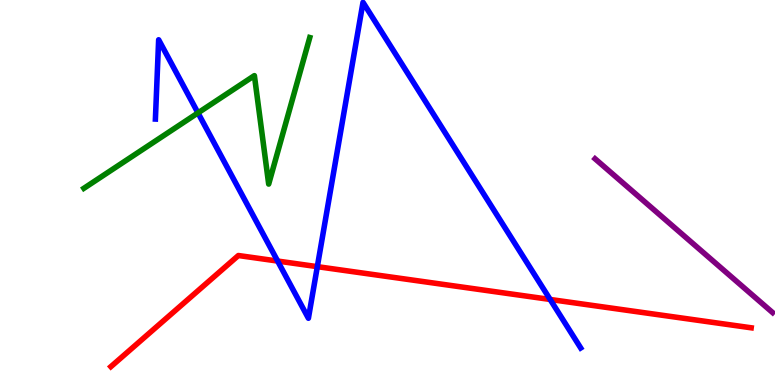[{'lines': ['blue', 'red'], 'intersections': [{'x': 3.58, 'y': 3.22}, {'x': 4.09, 'y': 3.07}, {'x': 7.1, 'y': 2.22}]}, {'lines': ['green', 'red'], 'intersections': []}, {'lines': ['purple', 'red'], 'intersections': []}, {'lines': ['blue', 'green'], 'intersections': [{'x': 2.55, 'y': 7.07}]}, {'lines': ['blue', 'purple'], 'intersections': []}, {'lines': ['green', 'purple'], 'intersections': []}]